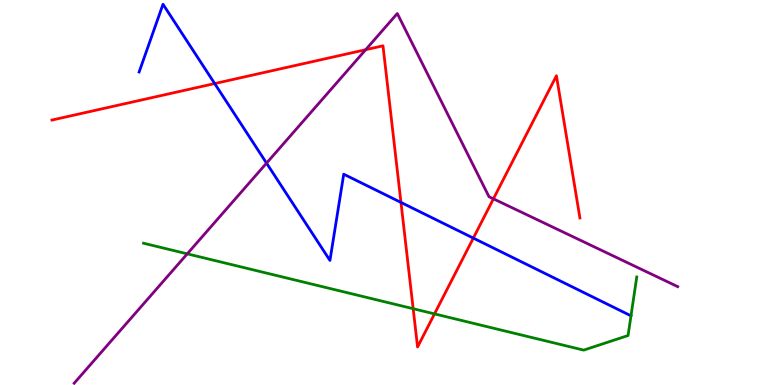[{'lines': ['blue', 'red'], 'intersections': [{'x': 2.77, 'y': 7.83}, {'x': 5.17, 'y': 4.74}, {'x': 6.11, 'y': 3.82}]}, {'lines': ['green', 'red'], 'intersections': [{'x': 5.33, 'y': 1.98}, {'x': 5.61, 'y': 1.85}]}, {'lines': ['purple', 'red'], 'intersections': [{'x': 4.72, 'y': 8.71}, {'x': 6.37, 'y': 4.84}]}, {'lines': ['blue', 'green'], 'intersections': []}, {'lines': ['blue', 'purple'], 'intersections': [{'x': 3.44, 'y': 5.76}]}, {'lines': ['green', 'purple'], 'intersections': [{'x': 2.42, 'y': 3.41}]}]